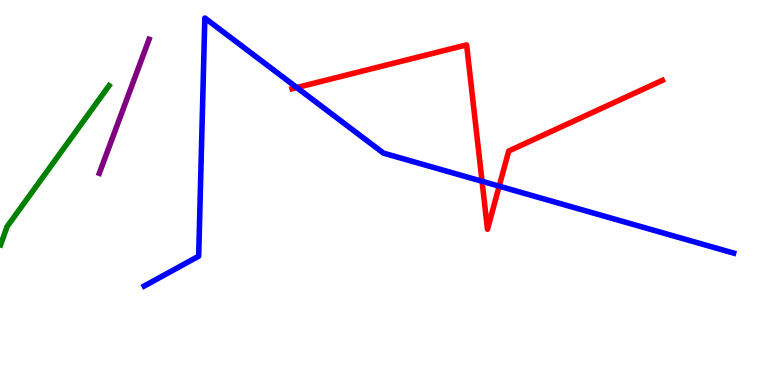[{'lines': ['blue', 'red'], 'intersections': [{'x': 3.83, 'y': 7.73}, {'x': 6.22, 'y': 5.29}, {'x': 6.44, 'y': 5.16}]}, {'lines': ['green', 'red'], 'intersections': []}, {'lines': ['purple', 'red'], 'intersections': []}, {'lines': ['blue', 'green'], 'intersections': []}, {'lines': ['blue', 'purple'], 'intersections': []}, {'lines': ['green', 'purple'], 'intersections': []}]